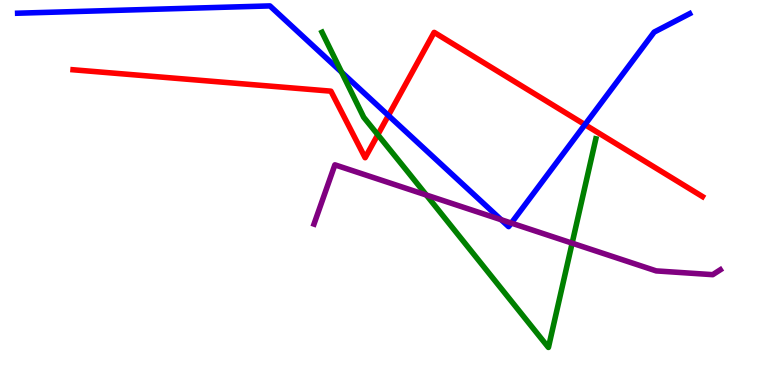[{'lines': ['blue', 'red'], 'intersections': [{'x': 5.01, 'y': 7.0}, {'x': 7.55, 'y': 6.76}]}, {'lines': ['green', 'red'], 'intersections': [{'x': 4.87, 'y': 6.5}]}, {'lines': ['purple', 'red'], 'intersections': []}, {'lines': ['blue', 'green'], 'intersections': [{'x': 4.41, 'y': 8.12}]}, {'lines': ['blue', 'purple'], 'intersections': [{'x': 6.47, 'y': 4.29}, {'x': 6.6, 'y': 4.21}]}, {'lines': ['green', 'purple'], 'intersections': [{'x': 5.5, 'y': 4.93}, {'x': 7.38, 'y': 3.68}]}]